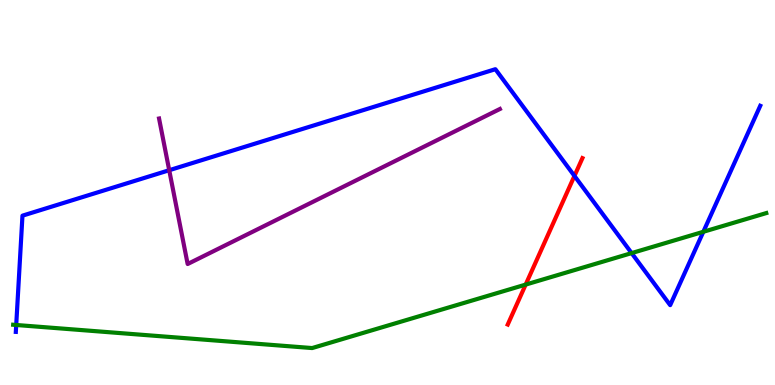[{'lines': ['blue', 'red'], 'intersections': [{'x': 7.41, 'y': 5.43}]}, {'lines': ['green', 'red'], 'intersections': [{'x': 6.78, 'y': 2.61}]}, {'lines': ['purple', 'red'], 'intersections': []}, {'lines': ['blue', 'green'], 'intersections': [{'x': 0.209, 'y': 1.56}, {'x': 8.15, 'y': 3.43}, {'x': 9.08, 'y': 3.98}]}, {'lines': ['blue', 'purple'], 'intersections': [{'x': 2.18, 'y': 5.58}]}, {'lines': ['green', 'purple'], 'intersections': []}]